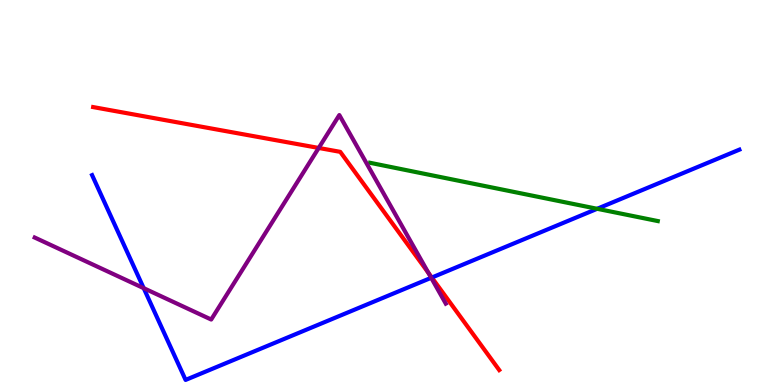[{'lines': ['blue', 'red'], 'intersections': [{'x': 5.57, 'y': 2.79}]}, {'lines': ['green', 'red'], 'intersections': []}, {'lines': ['purple', 'red'], 'intersections': [{'x': 4.11, 'y': 6.16}, {'x': 5.53, 'y': 2.91}]}, {'lines': ['blue', 'green'], 'intersections': [{'x': 7.71, 'y': 4.58}]}, {'lines': ['blue', 'purple'], 'intersections': [{'x': 1.85, 'y': 2.52}, {'x': 5.56, 'y': 2.78}]}, {'lines': ['green', 'purple'], 'intersections': []}]